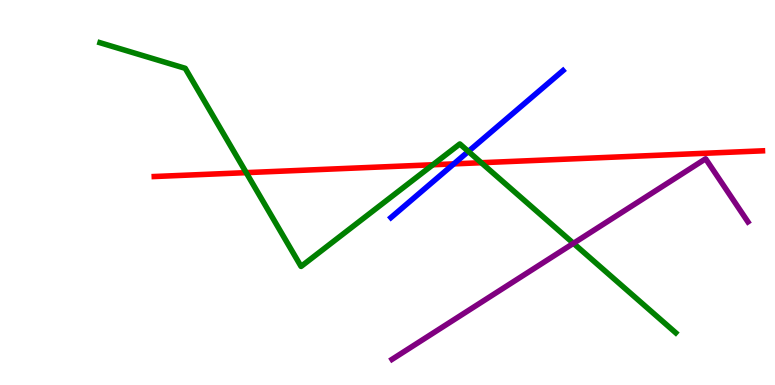[{'lines': ['blue', 'red'], 'intersections': [{'x': 5.86, 'y': 5.74}]}, {'lines': ['green', 'red'], 'intersections': [{'x': 3.18, 'y': 5.52}, {'x': 5.59, 'y': 5.72}, {'x': 6.21, 'y': 5.77}]}, {'lines': ['purple', 'red'], 'intersections': []}, {'lines': ['blue', 'green'], 'intersections': [{'x': 6.04, 'y': 6.07}]}, {'lines': ['blue', 'purple'], 'intersections': []}, {'lines': ['green', 'purple'], 'intersections': [{'x': 7.4, 'y': 3.68}]}]